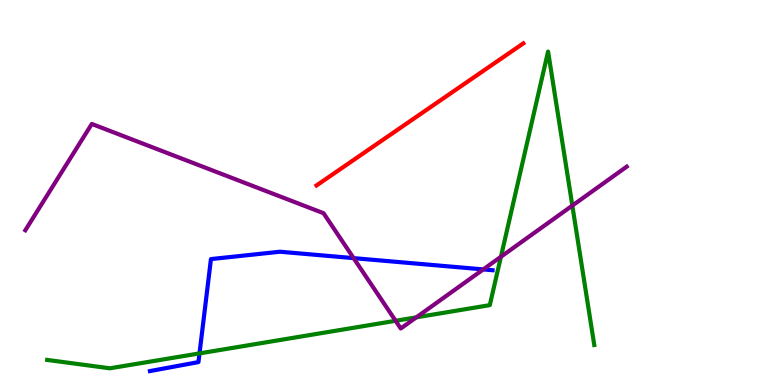[{'lines': ['blue', 'red'], 'intersections': []}, {'lines': ['green', 'red'], 'intersections': []}, {'lines': ['purple', 'red'], 'intersections': []}, {'lines': ['blue', 'green'], 'intersections': [{'x': 2.57, 'y': 0.821}]}, {'lines': ['blue', 'purple'], 'intersections': [{'x': 4.56, 'y': 3.3}, {'x': 6.24, 'y': 3.0}]}, {'lines': ['green', 'purple'], 'intersections': [{'x': 5.1, 'y': 1.67}, {'x': 5.37, 'y': 1.76}, {'x': 6.46, 'y': 3.33}, {'x': 7.38, 'y': 4.66}]}]